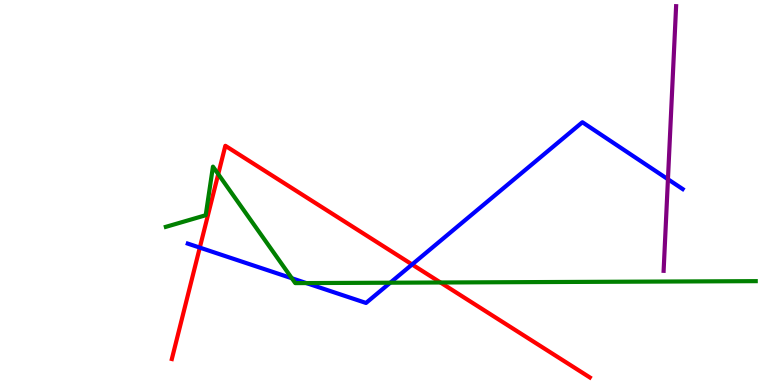[{'lines': ['blue', 'red'], 'intersections': [{'x': 2.58, 'y': 3.57}, {'x': 5.32, 'y': 3.13}]}, {'lines': ['green', 'red'], 'intersections': [{'x': 2.82, 'y': 5.48}, {'x': 5.68, 'y': 2.66}]}, {'lines': ['purple', 'red'], 'intersections': []}, {'lines': ['blue', 'green'], 'intersections': [{'x': 3.77, 'y': 2.77}, {'x': 3.95, 'y': 2.65}, {'x': 5.04, 'y': 2.66}]}, {'lines': ['blue', 'purple'], 'intersections': [{'x': 8.62, 'y': 5.34}]}, {'lines': ['green', 'purple'], 'intersections': []}]